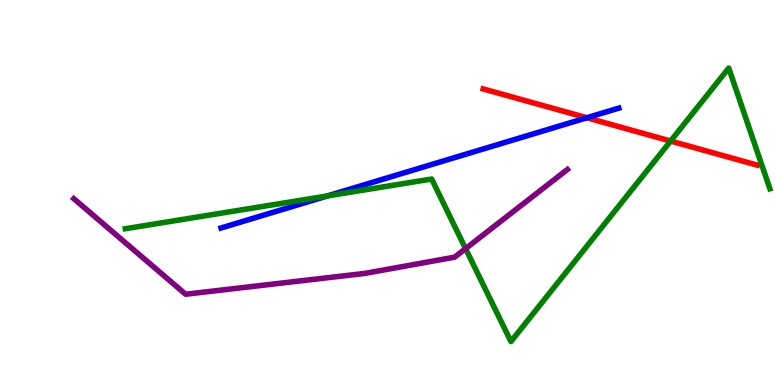[{'lines': ['blue', 'red'], 'intersections': [{'x': 7.57, 'y': 6.94}]}, {'lines': ['green', 'red'], 'intersections': [{'x': 8.65, 'y': 6.34}]}, {'lines': ['purple', 'red'], 'intersections': []}, {'lines': ['blue', 'green'], 'intersections': [{'x': 4.22, 'y': 4.91}]}, {'lines': ['blue', 'purple'], 'intersections': []}, {'lines': ['green', 'purple'], 'intersections': [{'x': 6.01, 'y': 3.54}]}]